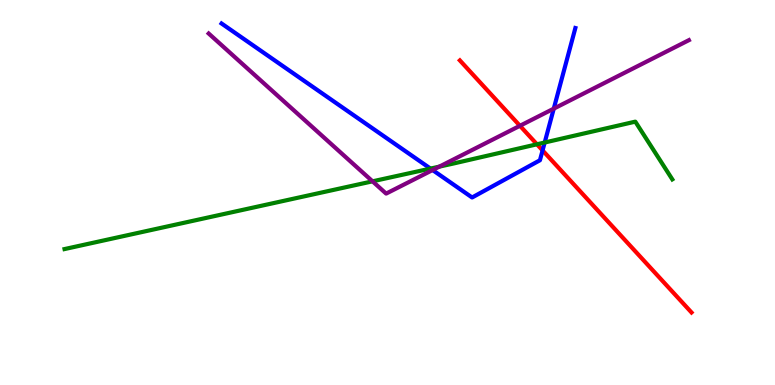[{'lines': ['blue', 'red'], 'intersections': [{'x': 7.0, 'y': 6.09}]}, {'lines': ['green', 'red'], 'intersections': [{'x': 6.93, 'y': 6.25}]}, {'lines': ['purple', 'red'], 'intersections': [{'x': 6.71, 'y': 6.73}]}, {'lines': ['blue', 'green'], 'intersections': [{'x': 5.55, 'y': 5.62}, {'x': 7.03, 'y': 6.3}]}, {'lines': ['blue', 'purple'], 'intersections': [{'x': 5.58, 'y': 5.58}, {'x': 7.15, 'y': 7.18}]}, {'lines': ['green', 'purple'], 'intersections': [{'x': 4.81, 'y': 5.29}, {'x': 5.67, 'y': 5.67}]}]